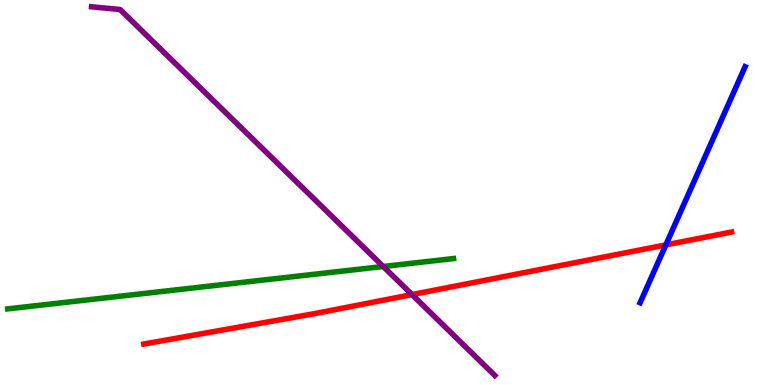[{'lines': ['blue', 'red'], 'intersections': [{'x': 8.59, 'y': 3.64}]}, {'lines': ['green', 'red'], 'intersections': []}, {'lines': ['purple', 'red'], 'intersections': [{'x': 5.32, 'y': 2.35}]}, {'lines': ['blue', 'green'], 'intersections': []}, {'lines': ['blue', 'purple'], 'intersections': []}, {'lines': ['green', 'purple'], 'intersections': [{'x': 4.94, 'y': 3.08}]}]